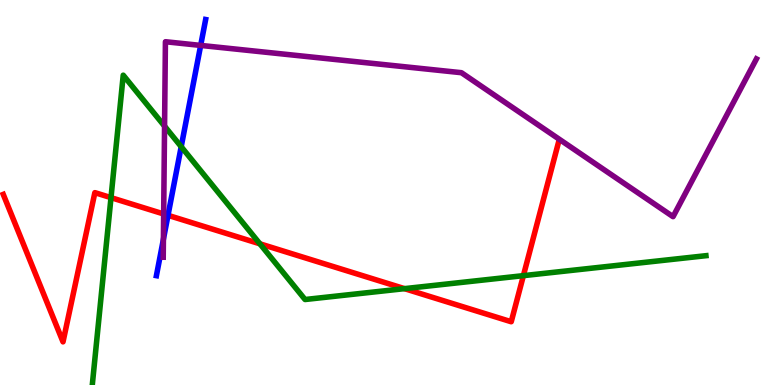[{'lines': ['blue', 'red'], 'intersections': [{'x': 2.17, 'y': 4.41}]}, {'lines': ['green', 'red'], 'intersections': [{'x': 1.43, 'y': 4.87}, {'x': 3.35, 'y': 3.67}, {'x': 5.22, 'y': 2.5}, {'x': 6.75, 'y': 2.84}]}, {'lines': ['purple', 'red'], 'intersections': [{'x': 2.11, 'y': 4.44}]}, {'lines': ['blue', 'green'], 'intersections': [{'x': 2.34, 'y': 6.19}]}, {'lines': ['blue', 'purple'], 'intersections': [{'x': 2.11, 'y': 3.79}, {'x': 2.59, 'y': 8.82}]}, {'lines': ['green', 'purple'], 'intersections': [{'x': 2.12, 'y': 6.72}]}]